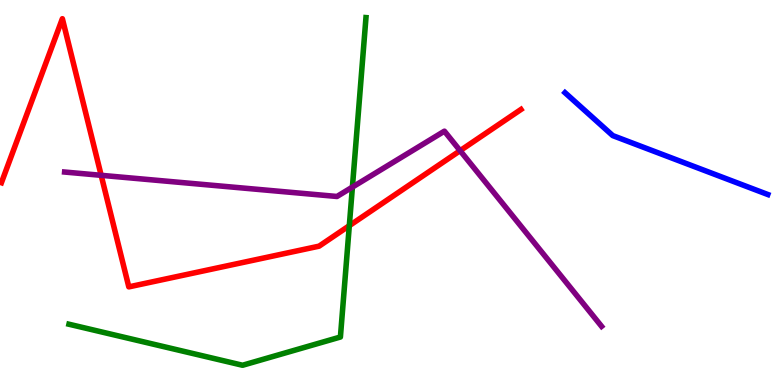[{'lines': ['blue', 'red'], 'intersections': []}, {'lines': ['green', 'red'], 'intersections': [{'x': 4.51, 'y': 4.14}]}, {'lines': ['purple', 'red'], 'intersections': [{'x': 1.31, 'y': 5.45}, {'x': 5.94, 'y': 6.09}]}, {'lines': ['blue', 'green'], 'intersections': []}, {'lines': ['blue', 'purple'], 'intersections': []}, {'lines': ['green', 'purple'], 'intersections': [{'x': 4.55, 'y': 5.14}]}]